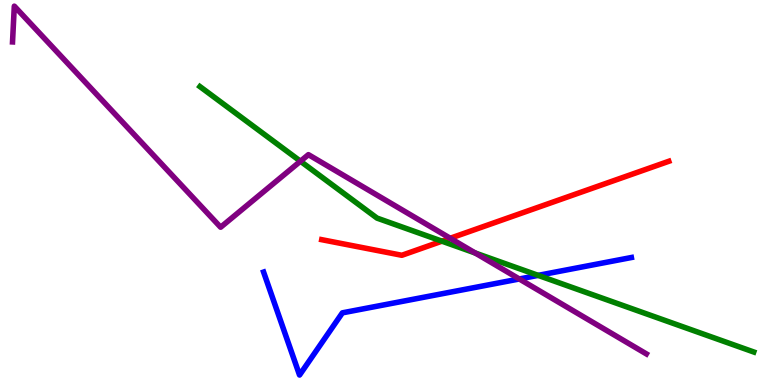[{'lines': ['blue', 'red'], 'intersections': []}, {'lines': ['green', 'red'], 'intersections': [{'x': 5.7, 'y': 3.74}]}, {'lines': ['purple', 'red'], 'intersections': [{'x': 5.81, 'y': 3.81}]}, {'lines': ['blue', 'green'], 'intersections': [{'x': 6.94, 'y': 2.85}]}, {'lines': ['blue', 'purple'], 'intersections': [{'x': 6.7, 'y': 2.75}]}, {'lines': ['green', 'purple'], 'intersections': [{'x': 3.88, 'y': 5.81}, {'x': 6.13, 'y': 3.43}]}]